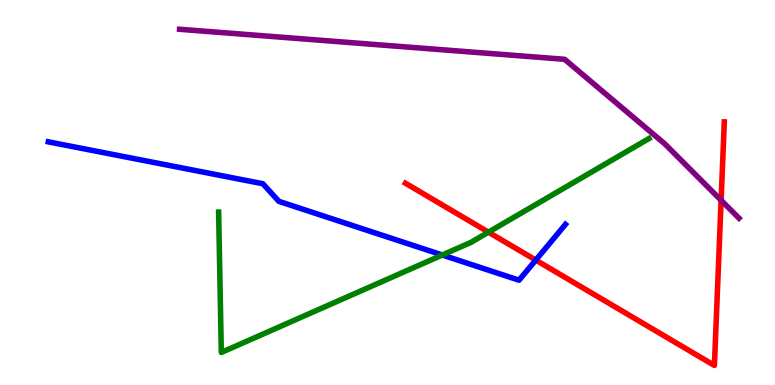[{'lines': ['blue', 'red'], 'intersections': [{'x': 6.91, 'y': 3.24}]}, {'lines': ['green', 'red'], 'intersections': [{'x': 6.3, 'y': 3.97}]}, {'lines': ['purple', 'red'], 'intersections': [{'x': 9.3, 'y': 4.8}]}, {'lines': ['blue', 'green'], 'intersections': [{'x': 5.71, 'y': 3.38}]}, {'lines': ['blue', 'purple'], 'intersections': []}, {'lines': ['green', 'purple'], 'intersections': []}]